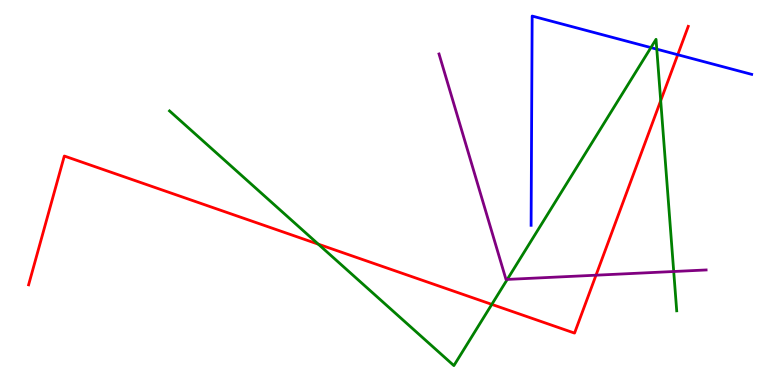[{'lines': ['blue', 'red'], 'intersections': [{'x': 8.75, 'y': 8.58}]}, {'lines': ['green', 'red'], 'intersections': [{'x': 4.11, 'y': 3.66}, {'x': 6.35, 'y': 2.09}, {'x': 8.53, 'y': 7.39}]}, {'lines': ['purple', 'red'], 'intersections': [{'x': 7.69, 'y': 2.85}]}, {'lines': ['blue', 'green'], 'intersections': [{'x': 8.4, 'y': 8.76}, {'x': 8.47, 'y': 8.72}]}, {'lines': ['blue', 'purple'], 'intersections': []}, {'lines': ['green', 'purple'], 'intersections': [{'x': 6.55, 'y': 2.74}, {'x': 8.69, 'y': 2.95}]}]